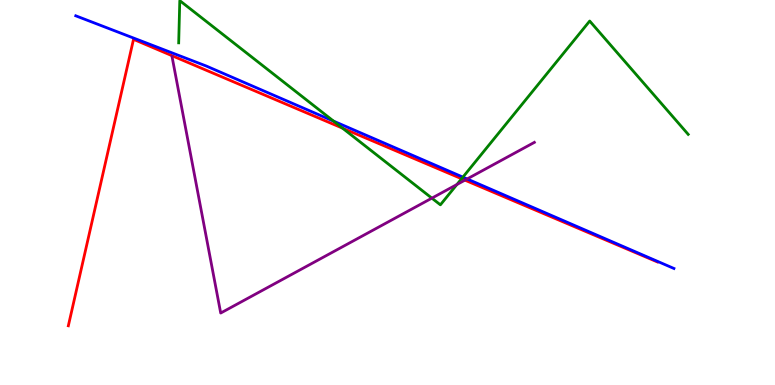[{'lines': ['blue', 'red'], 'intersections': []}, {'lines': ['green', 'red'], 'intersections': [{'x': 4.42, 'y': 6.67}, {'x': 5.96, 'y': 5.36}]}, {'lines': ['purple', 'red'], 'intersections': [{'x': 6.0, 'y': 5.32}]}, {'lines': ['blue', 'green'], 'intersections': [{'x': 4.3, 'y': 6.85}, {'x': 5.97, 'y': 5.4}]}, {'lines': ['blue', 'purple'], 'intersections': [{'x': 6.03, 'y': 5.35}]}, {'lines': ['green', 'purple'], 'intersections': [{'x': 5.57, 'y': 4.85}, {'x': 5.9, 'y': 5.21}]}]